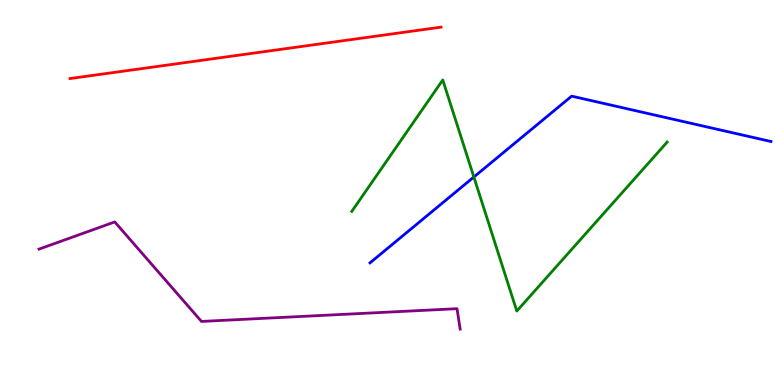[{'lines': ['blue', 'red'], 'intersections': []}, {'lines': ['green', 'red'], 'intersections': []}, {'lines': ['purple', 'red'], 'intersections': []}, {'lines': ['blue', 'green'], 'intersections': [{'x': 6.11, 'y': 5.4}]}, {'lines': ['blue', 'purple'], 'intersections': []}, {'lines': ['green', 'purple'], 'intersections': []}]